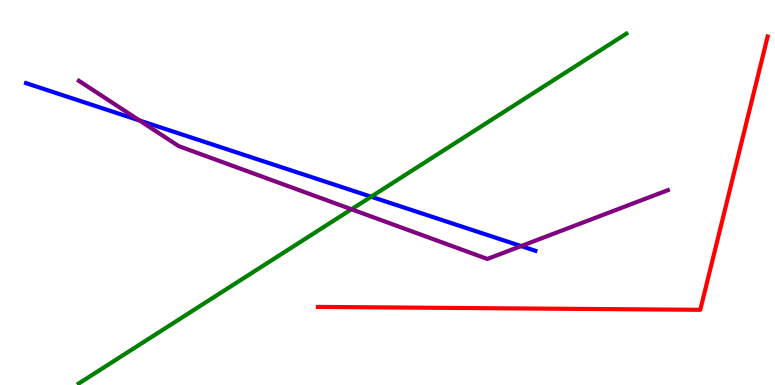[{'lines': ['blue', 'red'], 'intersections': []}, {'lines': ['green', 'red'], 'intersections': []}, {'lines': ['purple', 'red'], 'intersections': []}, {'lines': ['blue', 'green'], 'intersections': [{'x': 4.79, 'y': 4.89}]}, {'lines': ['blue', 'purple'], 'intersections': [{'x': 1.8, 'y': 6.87}, {'x': 6.72, 'y': 3.61}]}, {'lines': ['green', 'purple'], 'intersections': [{'x': 4.54, 'y': 4.56}]}]